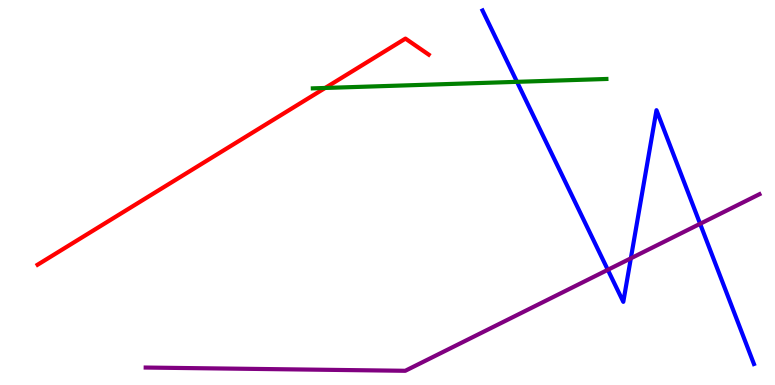[{'lines': ['blue', 'red'], 'intersections': []}, {'lines': ['green', 'red'], 'intersections': [{'x': 4.2, 'y': 7.72}]}, {'lines': ['purple', 'red'], 'intersections': []}, {'lines': ['blue', 'green'], 'intersections': [{'x': 6.67, 'y': 7.87}]}, {'lines': ['blue', 'purple'], 'intersections': [{'x': 7.84, 'y': 2.99}, {'x': 8.14, 'y': 3.29}, {'x': 9.03, 'y': 4.19}]}, {'lines': ['green', 'purple'], 'intersections': []}]